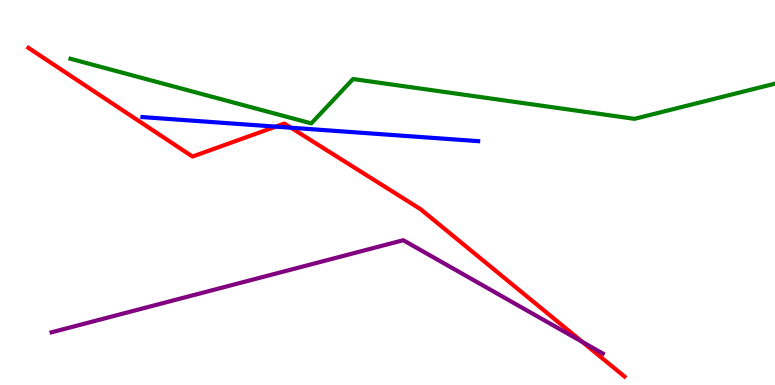[{'lines': ['blue', 'red'], 'intersections': [{'x': 3.56, 'y': 6.71}, {'x': 3.75, 'y': 6.68}]}, {'lines': ['green', 'red'], 'intersections': []}, {'lines': ['purple', 'red'], 'intersections': [{'x': 7.51, 'y': 1.12}]}, {'lines': ['blue', 'green'], 'intersections': []}, {'lines': ['blue', 'purple'], 'intersections': []}, {'lines': ['green', 'purple'], 'intersections': []}]